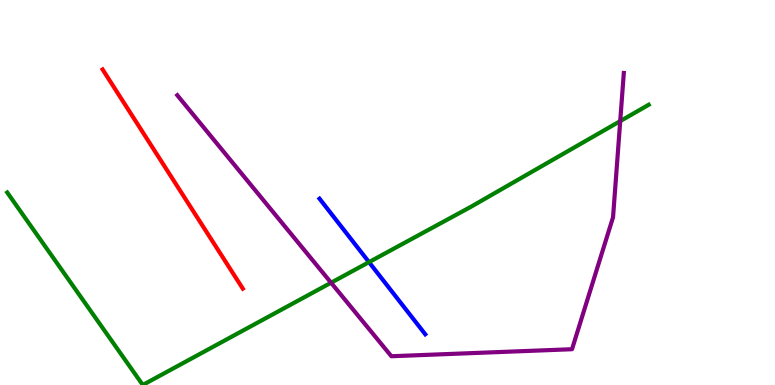[{'lines': ['blue', 'red'], 'intersections': []}, {'lines': ['green', 'red'], 'intersections': []}, {'lines': ['purple', 'red'], 'intersections': []}, {'lines': ['blue', 'green'], 'intersections': [{'x': 4.76, 'y': 3.19}]}, {'lines': ['blue', 'purple'], 'intersections': []}, {'lines': ['green', 'purple'], 'intersections': [{'x': 4.27, 'y': 2.66}, {'x': 8.0, 'y': 6.85}]}]